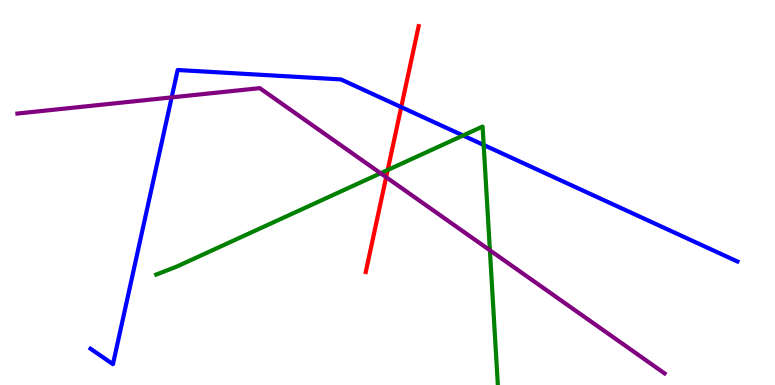[{'lines': ['blue', 'red'], 'intersections': [{'x': 5.18, 'y': 7.22}]}, {'lines': ['green', 'red'], 'intersections': [{'x': 5.0, 'y': 5.58}]}, {'lines': ['purple', 'red'], 'intersections': [{'x': 4.98, 'y': 5.4}]}, {'lines': ['blue', 'green'], 'intersections': [{'x': 5.97, 'y': 6.48}, {'x': 6.24, 'y': 6.23}]}, {'lines': ['blue', 'purple'], 'intersections': [{'x': 2.21, 'y': 7.47}]}, {'lines': ['green', 'purple'], 'intersections': [{'x': 4.91, 'y': 5.5}, {'x': 6.32, 'y': 3.5}]}]